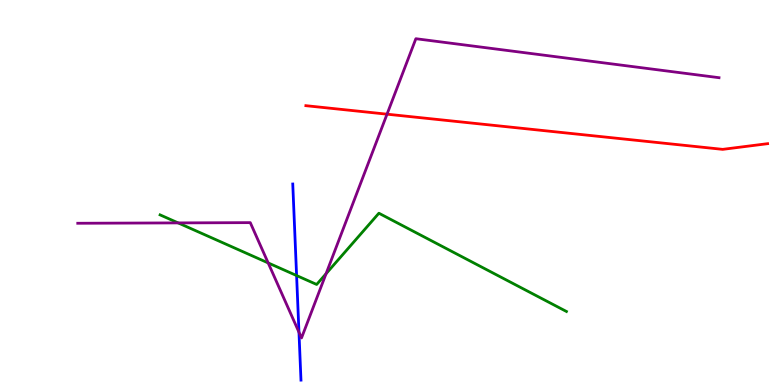[{'lines': ['blue', 'red'], 'intersections': []}, {'lines': ['green', 'red'], 'intersections': []}, {'lines': ['purple', 'red'], 'intersections': [{'x': 4.99, 'y': 7.03}]}, {'lines': ['blue', 'green'], 'intersections': [{'x': 3.83, 'y': 2.84}]}, {'lines': ['blue', 'purple'], 'intersections': [{'x': 3.86, 'y': 1.37}]}, {'lines': ['green', 'purple'], 'intersections': [{'x': 2.3, 'y': 4.21}, {'x': 3.46, 'y': 3.17}, {'x': 4.21, 'y': 2.89}]}]